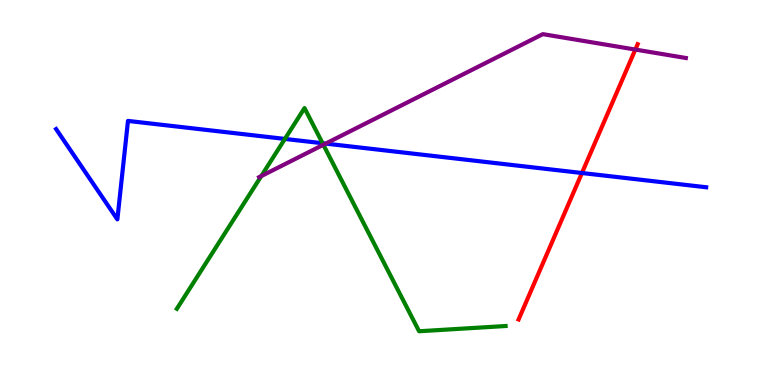[{'lines': ['blue', 'red'], 'intersections': [{'x': 7.51, 'y': 5.51}]}, {'lines': ['green', 'red'], 'intersections': []}, {'lines': ['purple', 'red'], 'intersections': [{'x': 8.2, 'y': 8.71}]}, {'lines': ['blue', 'green'], 'intersections': [{'x': 3.68, 'y': 6.39}, {'x': 4.16, 'y': 6.28}]}, {'lines': ['blue', 'purple'], 'intersections': [{'x': 4.2, 'y': 6.27}]}, {'lines': ['green', 'purple'], 'intersections': [{'x': 3.37, 'y': 5.43}, {'x': 4.17, 'y': 6.24}]}]